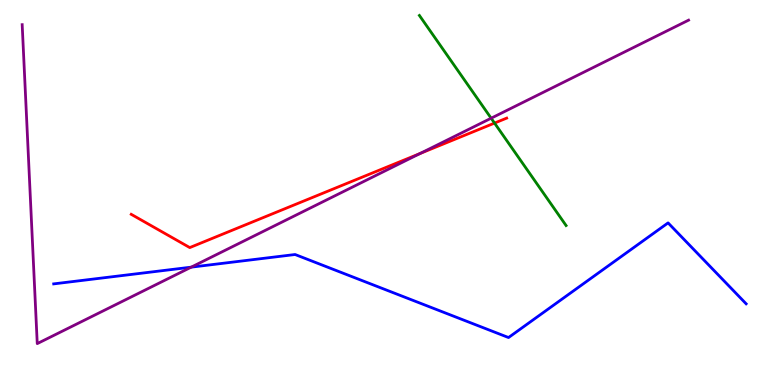[{'lines': ['blue', 'red'], 'intersections': []}, {'lines': ['green', 'red'], 'intersections': [{'x': 6.38, 'y': 6.8}]}, {'lines': ['purple', 'red'], 'intersections': [{'x': 5.42, 'y': 6.01}]}, {'lines': ['blue', 'green'], 'intersections': []}, {'lines': ['blue', 'purple'], 'intersections': [{'x': 2.47, 'y': 3.06}]}, {'lines': ['green', 'purple'], 'intersections': [{'x': 6.34, 'y': 6.93}]}]